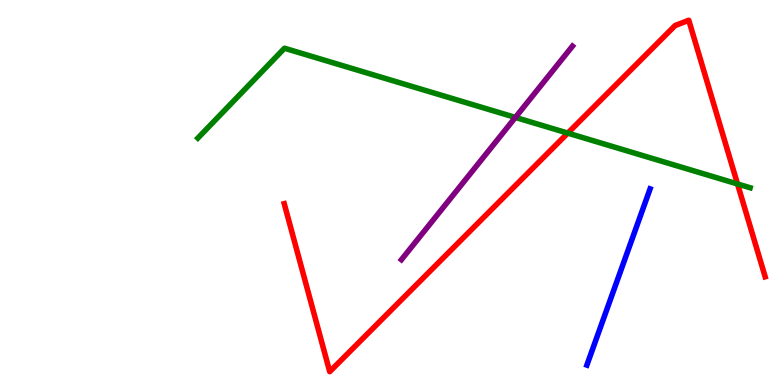[{'lines': ['blue', 'red'], 'intersections': []}, {'lines': ['green', 'red'], 'intersections': [{'x': 7.33, 'y': 6.54}, {'x': 9.52, 'y': 5.22}]}, {'lines': ['purple', 'red'], 'intersections': []}, {'lines': ['blue', 'green'], 'intersections': []}, {'lines': ['blue', 'purple'], 'intersections': []}, {'lines': ['green', 'purple'], 'intersections': [{'x': 6.65, 'y': 6.95}]}]